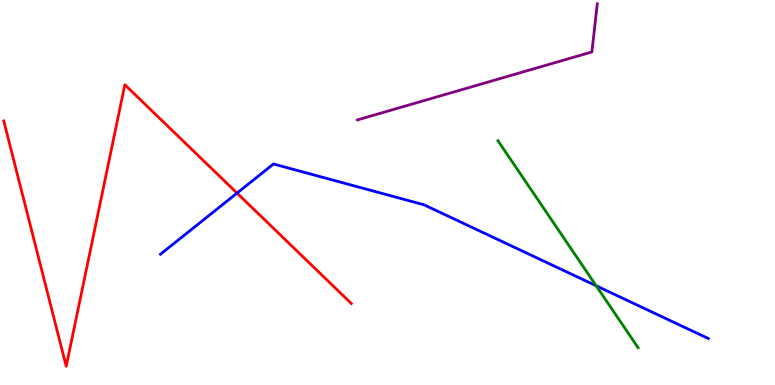[{'lines': ['blue', 'red'], 'intersections': [{'x': 3.06, 'y': 4.98}]}, {'lines': ['green', 'red'], 'intersections': []}, {'lines': ['purple', 'red'], 'intersections': []}, {'lines': ['blue', 'green'], 'intersections': [{'x': 7.69, 'y': 2.58}]}, {'lines': ['blue', 'purple'], 'intersections': []}, {'lines': ['green', 'purple'], 'intersections': []}]